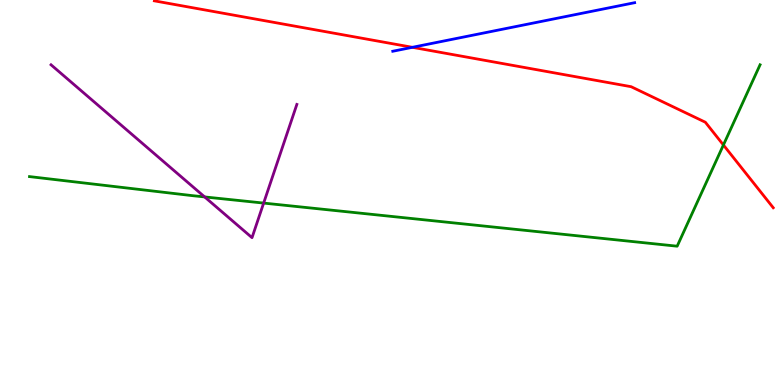[{'lines': ['blue', 'red'], 'intersections': [{'x': 5.32, 'y': 8.77}]}, {'lines': ['green', 'red'], 'intersections': [{'x': 9.33, 'y': 6.23}]}, {'lines': ['purple', 'red'], 'intersections': []}, {'lines': ['blue', 'green'], 'intersections': []}, {'lines': ['blue', 'purple'], 'intersections': []}, {'lines': ['green', 'purple'], 'intersections': [{'x': 2.64, 'y': 4.88}, {'x': 3.4, 'y': 4.73}]}]